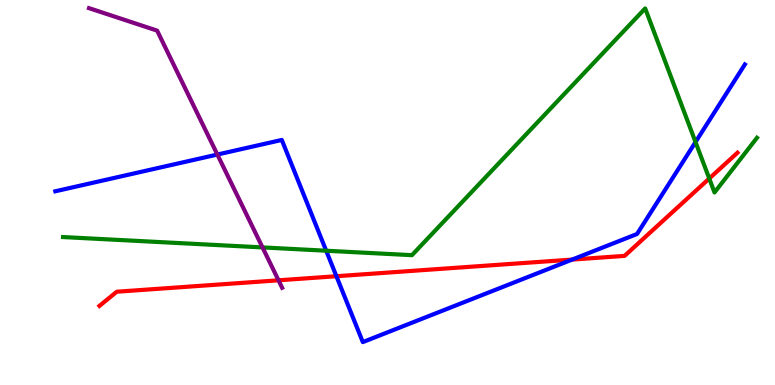[{'lines': ['blue', 'red'], 'intersections': [{'x': 4.34, 'y': 2.83}, {'x': 7.38, 'y': 3.26}]}, {'lines': ['green', 'red'], 'intersections': [{'x': 9.15, 'y': 5.36}]}, {'lines': ['purple', 'red'], 'intersections': [{'x': 3.59, 'y': 2.72}]}, {'lines': ['blue', 'green'], 'intersections': [{'x': 4.21, 'y': 3.49}, {'x': 8.97, 'y': 6.31}]}, {'lines': ['blue', 'purple'], 'intersections': [{'x': 2.8, 'y': 5.99}]}, {'lines': ['green', 'purple'], 'intersections': [{'x': 3.39, 'y': 3.57}]}]